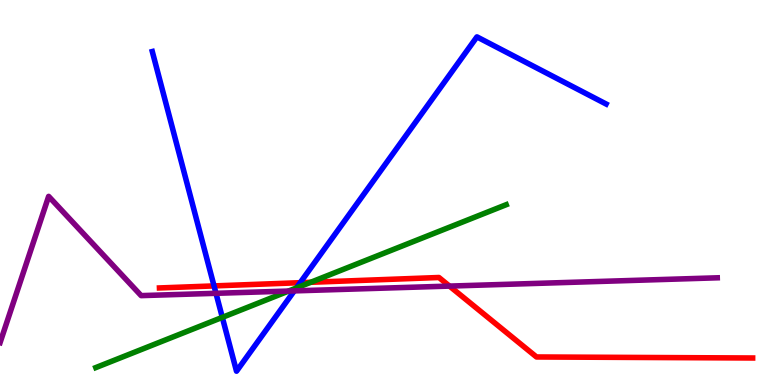[{'lines': ['blue', 'red'], 'intersections': [{'x': 2.76, 'y': 2.57}, {'x': 3.87, 'y': 2.66}]}, {'lines': ['green', 'red'], 'intersections': [{'x': 4.01, 'y': 2.67}]}, {'lines': ['purple', 'red'], 'intersections': [{'x': 5.8, 'y': 2.57}]}, {'lines': ['blue', 'green'], 'intersections': [{'x': 2.87, 'y': 1.76}, {'x': 3.82, 'y': 2.52}]}, {'lines': ['blue', 'purple'], 'intersections': [{'x': 2.79, 'y': 2.38}, {'x': 3.8, 'y': 2.44}]}, {'lines': ['green', 'purple'], 'intersections': [{'x': 3.72, 'y': 2.44}]}]